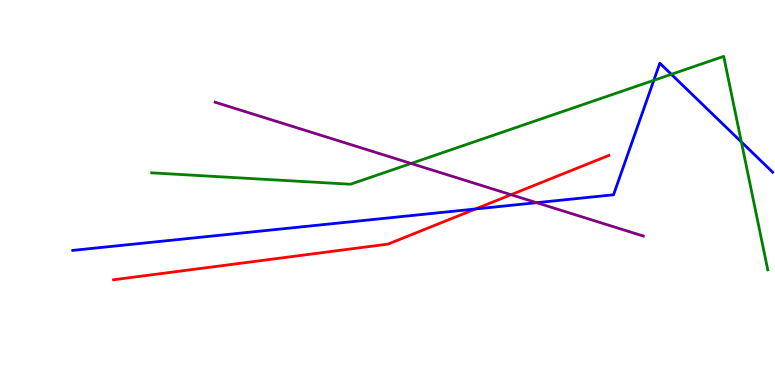[{'lines': ['blue', 'red'], 'intersections': [{'x': 6.14, 'y': 4.57}]}, {'lines': ['green', 'red'], 'intersections': []}, {'lines': ['purple', 'red'], 'intersections': [{'x': 6.59, 'y': 4.94}]}, {'lines': ['blue', 'green'], 'intersections': [{'x': 8.44, 'y': 7.91}, {'x': 8.66, 'y': 8.07}, {'x': 9.57, 'y': 6.31}]}, {'lines': ['blue', 'purple'], 'intersections': [{'x': 6.92, 'y': 4.74}]}, {'lines': ['green', 'purple'], 'intersections': [{'x': 5.3, 'y': 5.75}]}]